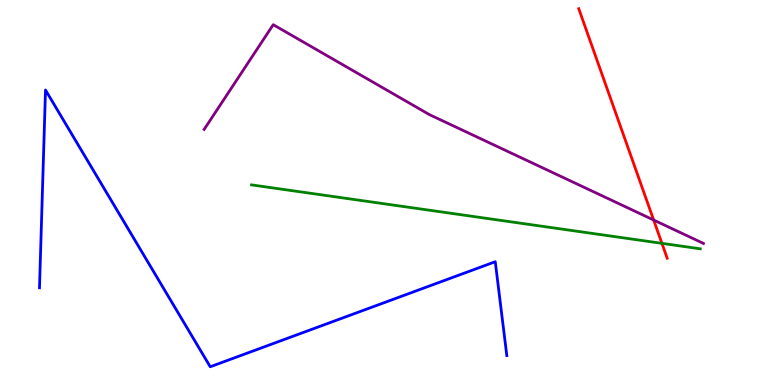[{'lines': ['blue', 'red'], 'intersections': []}, {'lines': ['green', 'red'], 'intersections': [{'x': 8.54, 'y': 3.68}]}, {'lines': ['purple', 'red'], 'intersections': [{'x': 8.43, 'y': 4.29}]}, {'lines': ['blue', 'green'], 'intersections': []}, {'lines': ['blue', 'purple'], 'intersections': []}, {'lines': ['green', 'purple'], 'intersections': []}]